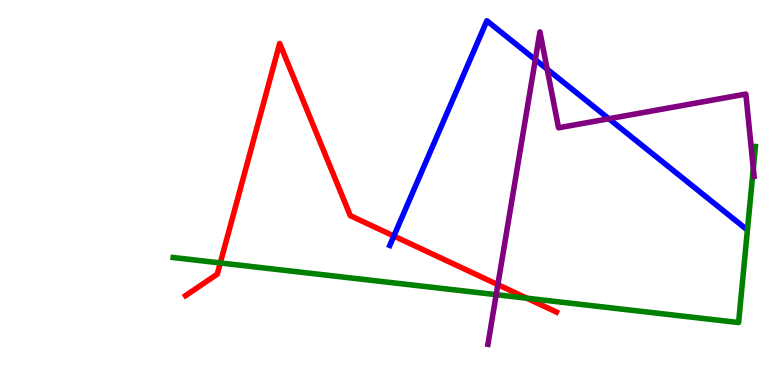[{'lines': ['blue', 'red'], 'intersections': [{'x': 5.08, 'y': 3.87}]}, {'lines': ['green', 'red'], 'intersections': [{'x': 2.84, 'y': 3.17}, {'x': 6.8, 'y': 2.25}]}, {'lines': ['purple', 'red'], 'intersections': [{'x': 6.42, 'y': 2.61}]}, {'lines': ['blue', 'green'], 'intersections': []}, {'lines': ['blue', 'purple'], 'intersections': [{'x': 6.91, 'y': 8.45}, {'x': 7.06, 'y': 8.2}, {'x': 7.86, 'y': 6.92}]}, {'lines': ['green', 'purple'], 'intersections': [{'x': 6.4, 'y': 2.35}, {'x': 9.72, 'y': 5.62}]}]